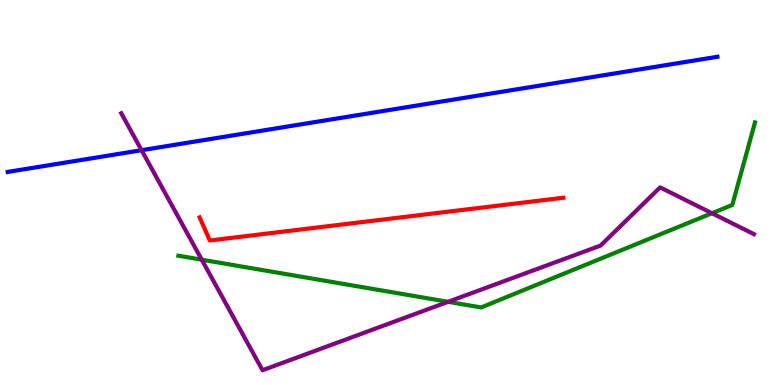[{'lines': ['blue', 'red'], 'intersections': []}, {'lines': ['green', 'red'], 'intersections': []}, {'lines': ['purple', 'red'], 'intersections': []}, {'lines': ['blue', 'green'], 'intersections': []}, {'lines': ['blue', 'purple'], 'intersections': [{'x': 1.83, 'y': 6.1}]}, {'lines': ['green', 'purple'], 'intersections': [{'x': 2.6, 'y': 3.25}, {'x': 5.78, 'y': 2.16}, {'x': 9.19, 'y': 4.46}]}]